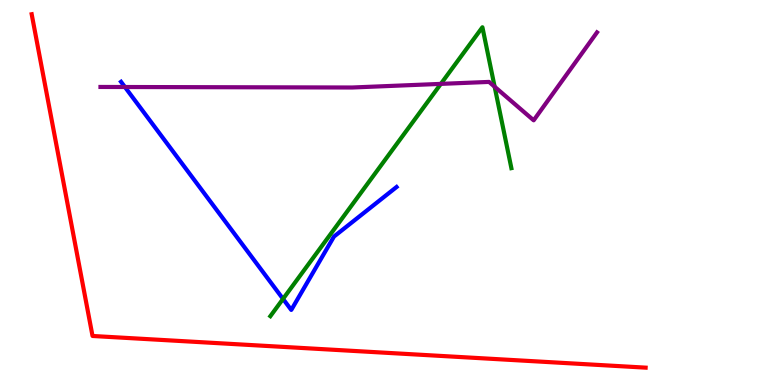[{'lines': ['blue', 'red'], 'intersections': []}, {'lines': ['green', 'red'], 'intersections': []}, {'lines': ['purple', 'red'], 'intersections': []}, {'lines': ['blue', 'green'], 'intersections': [{'x': 3.65, 'y': 2.24}]}, {'lines': ['blue', 'purple'], 'intersections': [{'x': 1.61, 'y': 7.74}]}, {'lines': ['green', 'purple'], 'intersections': [{'x': 5.69, 'y': 7.82}, {'x': 6.38, 'y': 7.75}]}]